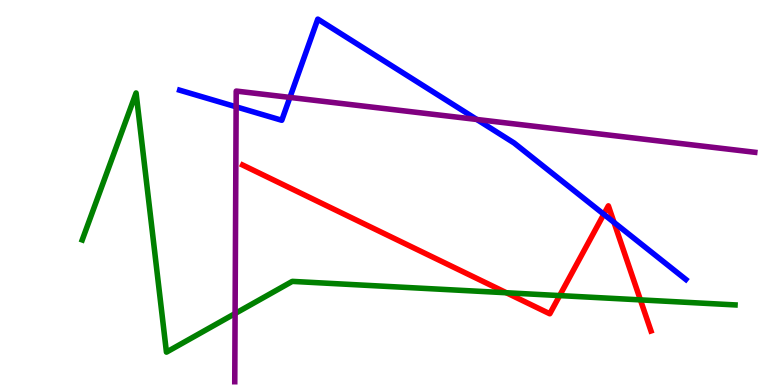[{'lines': ['blue', 'red'], 'intersections': [{'x': 7.79, 'y': 4.43}, {'x': 7.92, 'y': 4.22}]}, {'lines': ['green', 'red'], 'intersections': [{'x': 6.53, 'y': 2.4}, {'x': 7.22, 'y': 2.32}, {'x': 8.26, 'y': 2.21}]}, {'lines': ['purple', 'red'], 'intersections': []}, {'lines': ['blue', 'green'], 'intersections': []}, {'lines': ['blue', 'purple'], 'intersections': [{'x': 3.05, 'y': 7.23}, {'x': 3.74, 'y': 7.47}, {'x': 6.15, 'y': 6.9}]}, {'lines': ['green', 'purple'], 'intersections': [{'x': 3.03, 'y': 1.86}]}]